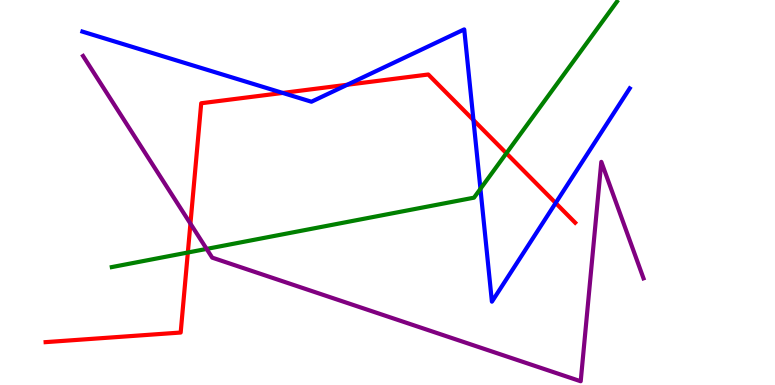[{'lines': ['blue', 'red'], 'intersections': [{'x': 3.65, 'y': 7.59}, {'x': 4.48, 'y': 7.8}, {'x': 6.11, 'y': 6.88}, {'x': 7.17, 'y': 4.73}]}, {'lines': ['green', 'red'], 'intersections': [{'x': 2.42, 'y': 3.44}, {'x': 6.53, 'y': 6.02}]}, {'lines': ['purple', 'red'], 'intersections': [{'x': 2.46, 'y': 4.19}]}, {'lines': ['blue', 'green'], 'intersections': [{'x': 6.2, 'y': 5.1}]}, {'lines': ['blue', 'purple'], 'intersections': []}, {'lines': ['green', 'purple'], 'intersections': [{'x': 2.67, 'y': 3.53}]}]